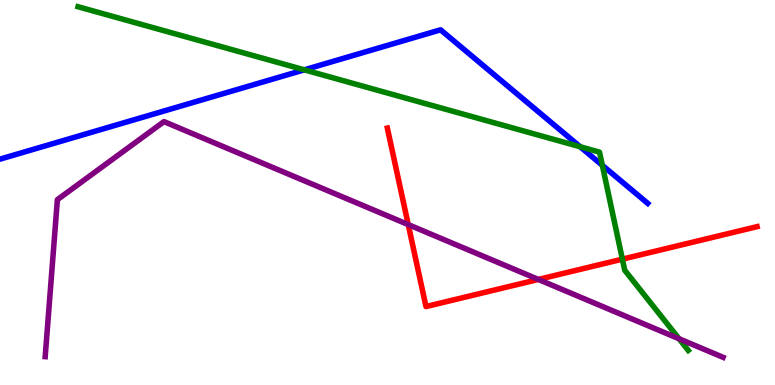[{'lines': ['blue', 'red'], 'intersections': []}, {'lines': ['green', 'red'], 'intersections': [{'x': 8.03, 'y': 3.27}]}, {'lines': ['purple', 'red'], 'intersections': [{'x': 5.27, 'y': 4.17}, {'x': 6.95, 'y': 2.74}]}, {'lines': ['blue', 'green'], 'intersections': [{'x': 3.93, 'y': 8.19}, {'x': 7.49, 'y': 6.19}, {'x': 7.77, 'y': 5.71}]}, {'lines': ['blue', 'purple'], 'intersections': []}, {'lines': ['green', 'purple'], 'intersections': [{'x': 8.76, 'y': 1.2}]}]